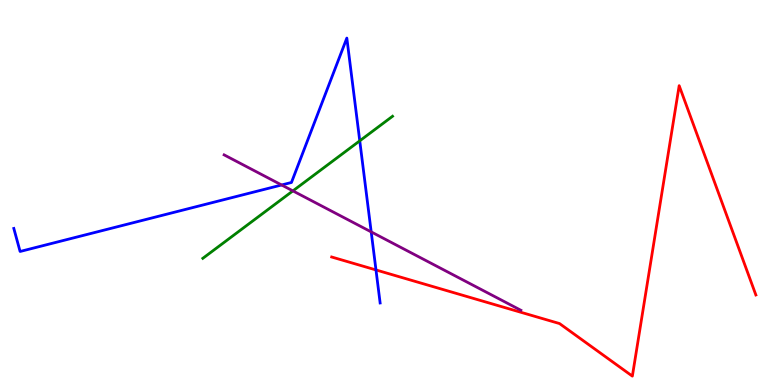[{'lines': ['blue', 'red'], 'intersections': [{'x': 4.85, 'y': 2.99}]}, {'lines': ['green', 'red'], 'intersections': []}, {'lines': ['purple', 'red'], 'intersections': []}, {'lines': ['blue', 'green'], 'intersections': [{'x': 4.64, 'y': 6.34}]}, {'lines': ['blue', 'purple'], 'intersections': [{'x': 3.63, 'y': 5.2}, {'x': 4.79, 'y': 3.98}]}, {'lines': ['green', 'purple'], 'intersections': [{'x': 3.78, 'y': 5.04}]}]